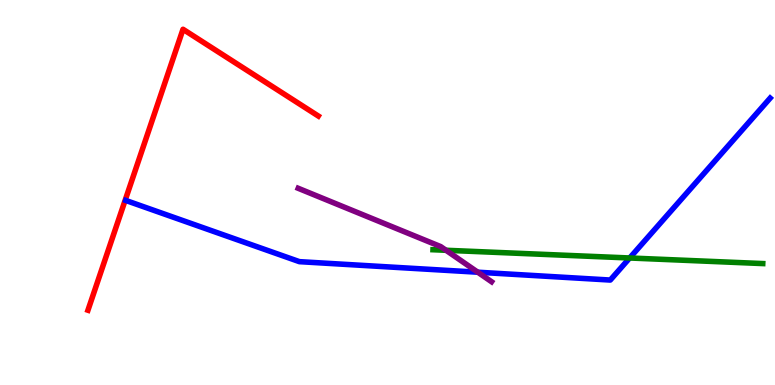[{'lines': ['blue', 'red'], 'intersections': []}, {'lines': ['green', 'red'], 'intersections': []}, {'lines': ['purple', 'red'], 'intersections': []}, {'lines': ['blue', 'green'], 'intersections': [{'x': 8.12, 'y': 3.3}]}, {'lines': ['blue', 'purple'], 'intersections': [{'x': 6.17, 'y': 2.93}]}, {'lines': ['green', 'purple'], 'intersections': [{'x': 5.75, 'y': 3.5}]}]